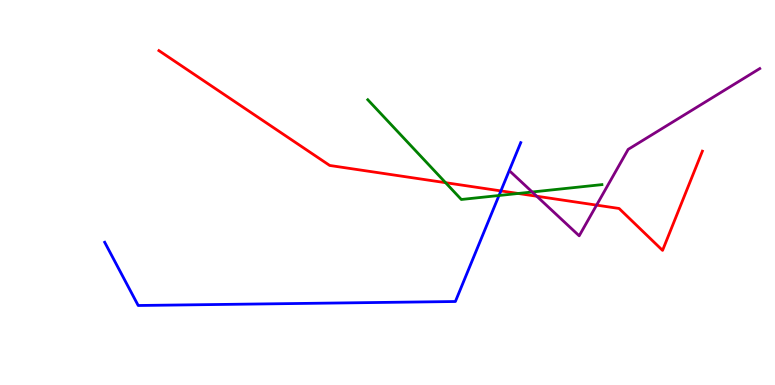[{'lines': ['blue', 'red'], 'intersections': [{'x': 6.46, 'y': 5.04}]}, {'lines': ['green', 'red'], 'intersections': [{'x': 5.75, 'y': 5.25}, {'x': 6.69, 'y': 4.97}]}, {'lines': ['purple', 'red'], 'intersections': [{'x': 6.93, 'y': 4.9}, {'x': 7.7, 'y': 4.67}]}, {'lines': ['blue', 'green'], 'intersections': [{'x': 6.44, 'y': 4.92}]}, {'lines': ['blue', 'purple'], 'intersections': []}, {'lines': ['green', 'purple'], 'intersections': [{'x': 6.87, 'y': 5.01}]}]